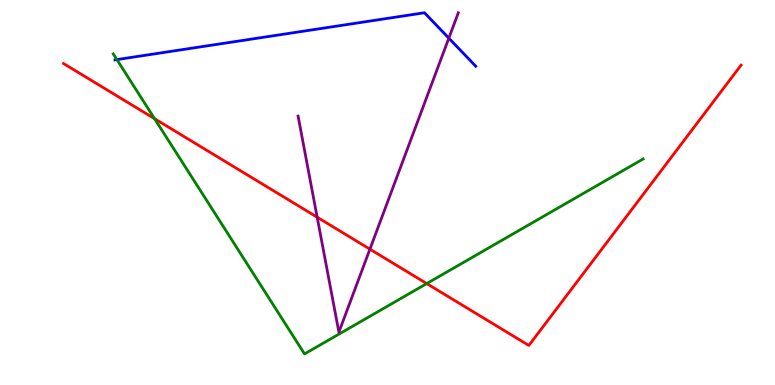[{'lines': ['blue', 'red'], 'intersections': []}, {'lines': ['green', 'red'], 'intersections': [{'x': 1.99, 'y': 6.92}, {'x': 5.51, 'y': 2.63}]}, {'lines': ['purple', 'red'], 'intersections': [{'x': 4.09, 'y': 4.36}, {'x': 4.77, 'y': 3.53}]}, {'lines': ['blue', 'green'], 'intersections': [{'x': 1.51, 'y': 8.45}]}, {'lines': ['blue', 'purple'], 'intersections': [{'x': 5.79, 'y': 9.01}]}, {'lines': ['green', 'purple'], 'intersections': []}]